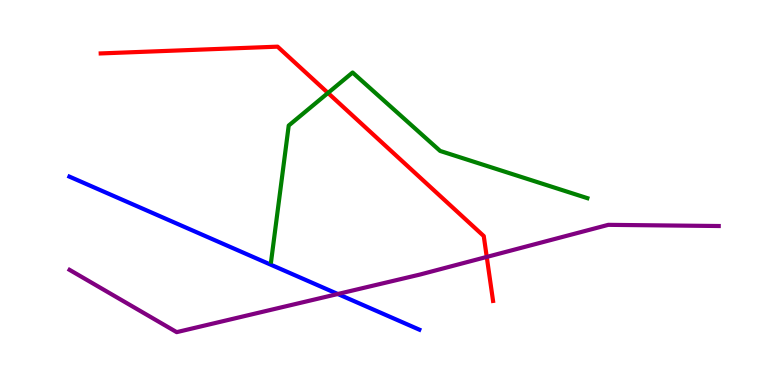[{'lines': ['blue', 'red'], 'intersections': []}, {'lines': ['green', 'red'], 'intersections': [{'x': 4.23, 'y': 7.59}]}, {'lines': ['purple', 'red'], 'intersections': [{'x': 6.28, 'y': 3.33}]}, {'lines': ['blue', 'green'], 'intersections': []}, {'lines': ['blue', 'purple'], 'intersections': [{'x': 4.36, 'y': 2.36}]}, {'lines': ['green', 'purple'], 'intersections': []}]